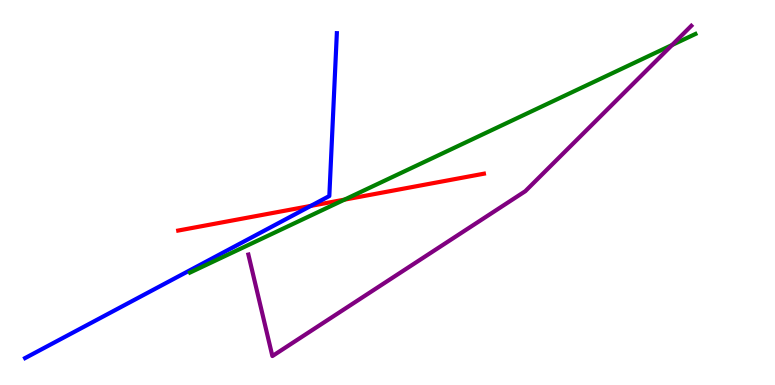[{'lines': ['blue', 'red'], 'intersections': [{'x': 4.01, 'y': 4.65}]}, {'lines': ['green', 'red'], 'intersections': [{'x': 4.44, 'y': 4.81}]}, {'lines': ['purple', 'red'], 'intersections': []}, {'lines': ['blue', 'green'], 'intersections': []}, {'lines': ['blue', 'purple'], 'intersections': []}, {'lines': ['green', 'purple'], 'intersections': [{'x': 8.67, 'y': 8.83}]}]